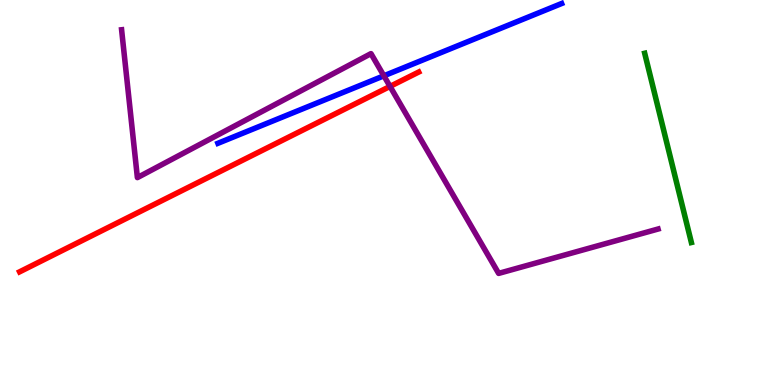[{'lines': ['blue', 'red'], 'intersections': []}, {'lines': ['green', 'red'], 'intersections': []}, {'lines': ['purple', 'red'], 'intersections': [{'x': 5.03, 'y': 7.76}]}, {'lines': ['blue', 'green'], 'intersections': []}, {'lines': ['blue', 'purple'], 'intersections': [{'x': 4.95, 'y': 8.03}]}, {'lines': ['green', 'purple'], 'intersections': []}]